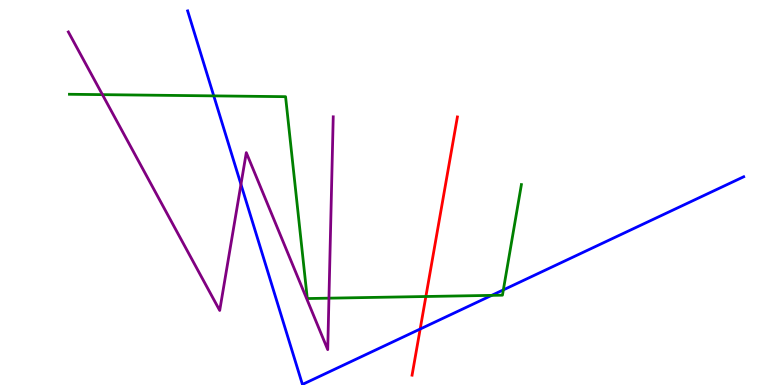[{'lines': ['blue', 'red'], 'intersections': [{'x': 5.42, 'y': 1.45}]}, {'lines': ['green', 'red'], 'intersections': [{'x': 5.5, 'y': 2.3}]}, {'lines': ['purple', 'red'], 'intersections': []}, {'lines': ['blue', 'green'], 'intersections': [{'x': 2.76, 'y': 7.51}, {'x': 6.34, 'y': 2.33}, {'x': 6.49, 'y': 2.47}]}, {'lines': ['blue', 'purple'], 'intersections': [{'x': 3.11, 'y': 5.21}]}, {'lines': ['green', 'purple'], 'intersections': [{'x': 1.32, 'y': 7.54}, {'x': 4.24, 'y': 2.26}]}]